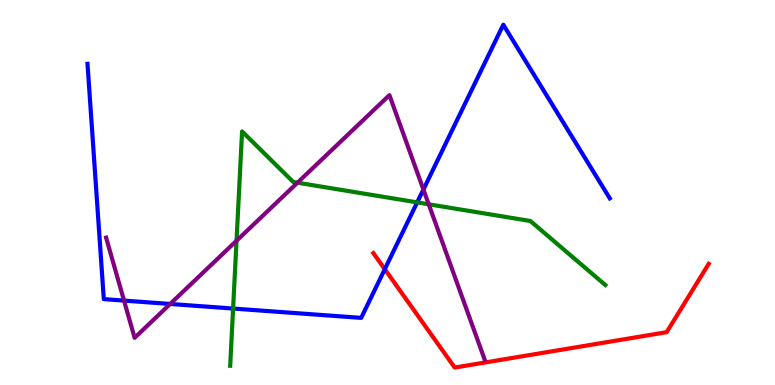[{'lines': ['blue', 'red'], 'intersections': [{'x': 4.97, 'y': 3.01}]}, {'lines': ['green', 'red'], 'intersections': []}, {'lines': ['purple', 'red'], 'intersections': []}, {'lines': ['blue', 'green'], 'intersections': [{'x': 3.01, 'y': 1.99}, {'x': 5.38, 'y': 4.74}]}, {'lines': ['blue', 'purple'], 'intersections': [{'x': 1.6, 'y': 2.19}, {'x': 2.2, 'y': 2.1}, {'x': 5.46, 'y': 5.08}]}, {'lines': ['green', 'purple'], 'intersections': [{'x': 3.05, 'y': 3.75}, {'x': 3.84, 'y': 5.25}, {'x': 5.53, 'y': 4.69}]}]